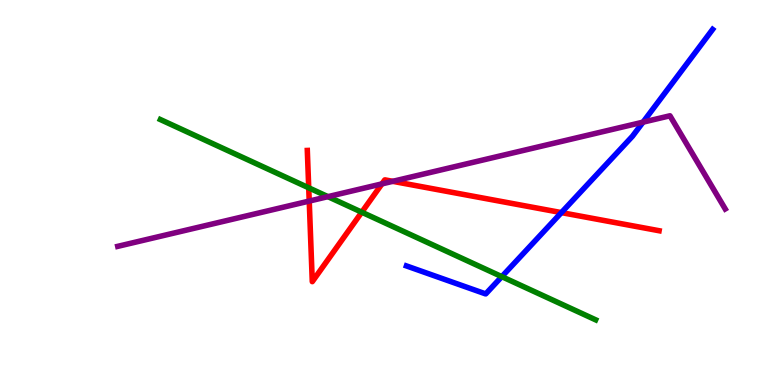[{'lines': ['blue', 'red'], 'intersections': [{'x': 7.24, 'y': 4.48}]}, {'lines': ['green', 'red'], 'intersections': [{'x': 3.98, 'y': 5.12}, {'x': 4.67, 'y': 4.49}]}, {'lines': ['purple', 'red'], 'intersections': [{'x': 3.99, 'y': 4.78}, {'x': 4.93, 'y': 5.22}, {'x': 5.07, 'y': 5.29}]}, {'lines': ['blue', 'green'], 'intersections': [{'x': 6.47, 'y': 2.81}]}, {'lines': ['blue', 'purple'], 'intersections': [{'x': 8.3, 'y': 6.83}]}, {'lines': ['green', 'purple'], 'intersections': [{'x': 4.23, 'y': 4.89}]}]